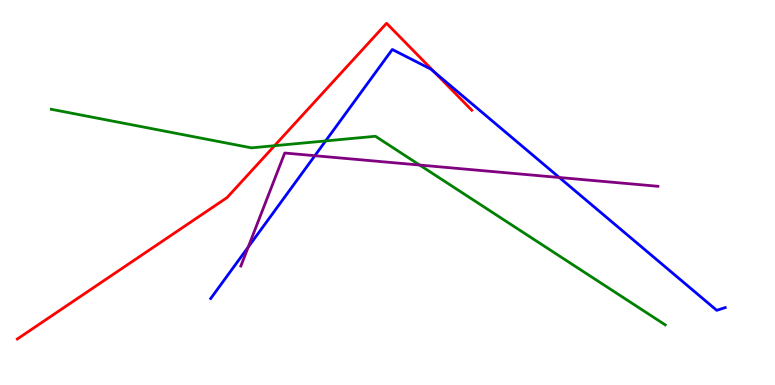[{'lines': ['blue', 'red'], 'intersections': [{'x': 5.61, 'y': 8.12}]}, {'lines': ['green', 'red'], 'intersections': [{'x': 3.54, 'y': 6.22}]}, {'lines': ['purple', 'red'], 'intersections': []}, {'lines': ['blue', 'green'], 'intersections': [{'x': 4.2, 'y': 6.34}]}, {'lines': ['blue', 'purple'], 'intersections': [{'x': 3.2, 'y': 3.58}, {'x': 4.06, 'y': 5.96}, {'x': 7.22, 'y': 5.39}]}, {'lines': ['green', 'purple'], 'intersections': [{'x': 5.42, 'y': 5.71}]}]